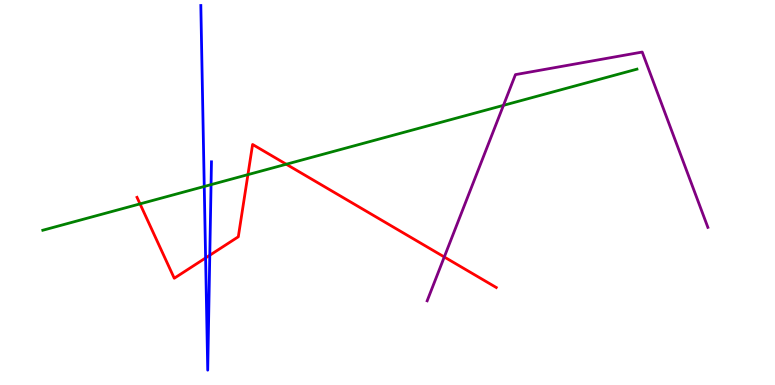[{'lines': ['blue', 'red'], 'intersections': [{'x': 2.65, 'y': 3.3}, {'x': 2.71, 'y': 3.37}]}, {'lines': ['green', 'red'], 'intersections': [{'x': 1.81, 'y': 4.7}, {'x': 3.2, 'y': 5.46}, {'x': 3.69, 'y': 5.73}]}, {'lines': ['purple', 'red'], 'intersections': [{'x': 5.73, 'y': 3.33}]}, {'lines': ['blue', 'green'], 'intersections': [{'x': 2.64, 'y': 5.16}, {'x': 2.72, 'y': 5.2}]}, {'lines': ['blue', 'purple'], 'intersections': []}, {'lines': ['green', 'purple'], 'intersections': [{'x': 6.5, 'y': 7.26}]}]